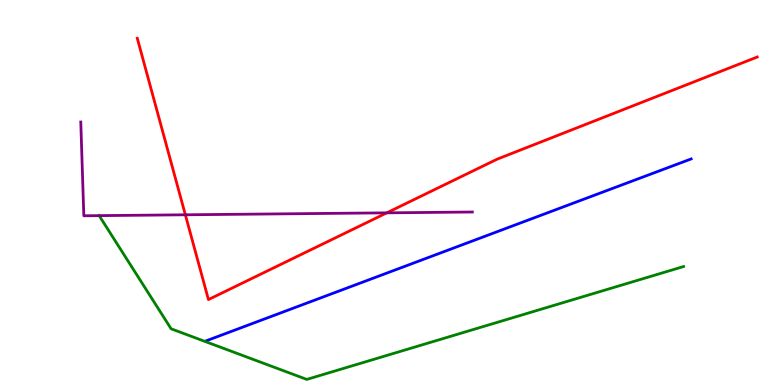[{'lines': ['blue', 'red'], 'intersections': []}, {'lines': ['green', 'red'], 'intersections': []}, {'lines': ['purple', 'red'], 'intersections': [{'x': 2.39, 'y': 4.42}, {'x': 4.99, 'y': 4.47}]}, {'lines': ['blue', 'green'], 'intersections': []}, {'lines': ['blue', 'purple'], 'intersections': []}, {'lines': ['green', 'purple'], 'intersections': [{'x': 1.28, 'y': 4.4}]}]